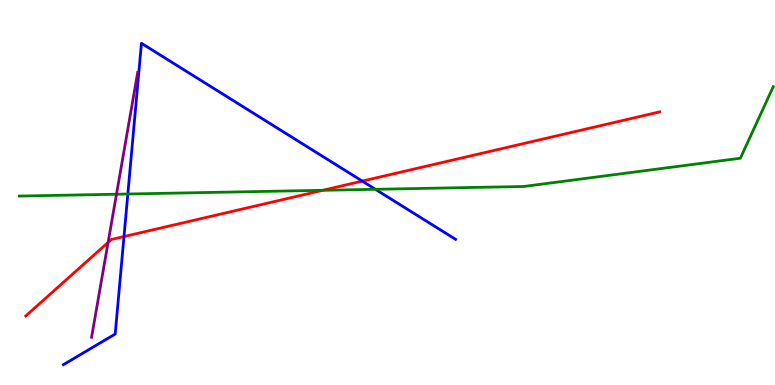[{'lines': ['blue', 'red'], 'intersections': [{'x': 1.6, 'y': 3.86}, {'x': 4.67, 'y': 5.3}]}, {'lines': ['green', 'red'], 'intersections': [{'x': 4.16, 'y': 5.06}]}, {'lines': ['purple', 'red'], 'intersections': [{'x': 1.39, 'y': 3.7}]}, {'lines': ['blue', 'green'], 'intersections': [{'x': 1.65, 'y': 4.96}, {'x': 4.84, 'y': 5.08}]}, {'lines': ['blue', 'purple'], 'intersections': []}, {'lines': ['green', 'purple'], 'intersections': [{'x': 1.5, 'y': 4.96}]}]